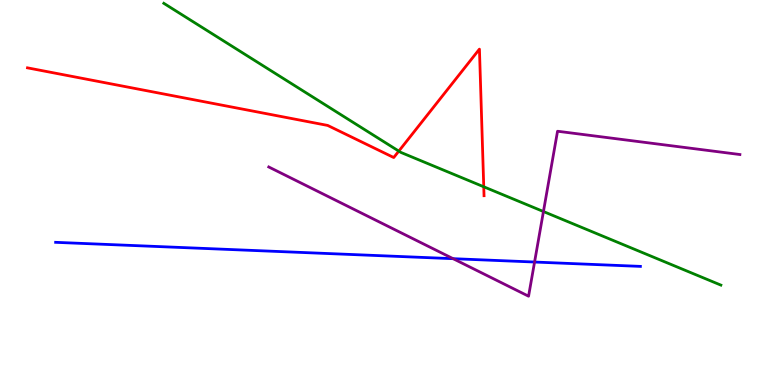[{'lines': ['blue', 'red'], 'intersections': []}, {'lines': ['green', 'red'], 'intersections': [{'x': 5.15, 'y': 6.07}, {'x': 6.24, 'y': 5.15}]}, {'lines': ['purple', 'red'], 'intersections': []}, {'lines': ['blue', 'green'], 'intersections': []}, {'lines': ['blue', 'purple'], 'intersections': [{'x': 5.85, 'y': 3.28}, {'x': 6.9, 'y': 3.19}]}, {'lines': ['green', 'purple'], 'intersections': [{'x': 7.01, 'y': 4.51}]}]